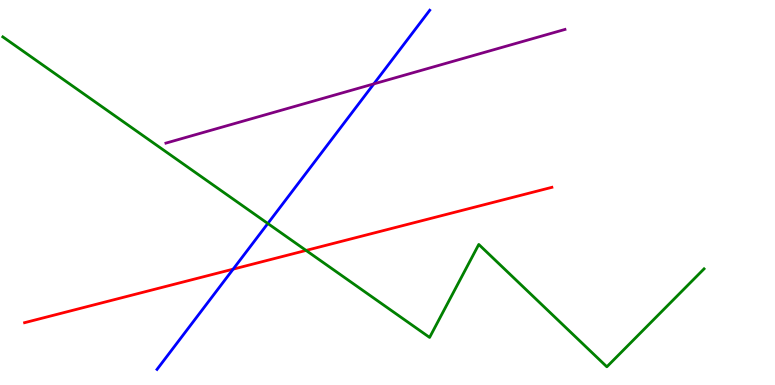[{'lines': ['blue', 'red'], 'intersections': [{'x': 3.01, 'y': 3.01}]}, {'lines': ['green', 'red'], 'intersections': [{'x': 3.95, 'y': 3.5}]}, {'lines': ['purple', 'red'], 'intersections': []}, {'lines': ['blue', 'green'], 'intersections': [{'x': 3.46, 'y': 4.19}]}, {'lines': ['blue', 'purple'], 'intersections': [{'x': 4.82, 'y': 7.82}]}, {'lines': ['green', 'purple'], 'intersections': []}]